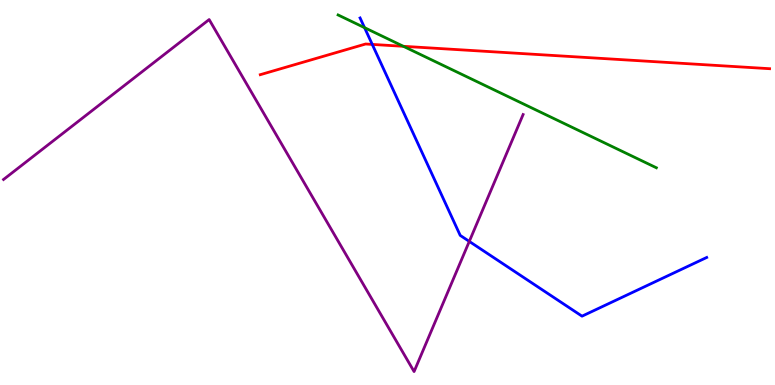[{'lines': ['blue', 'red'], 'intersections': [{'x': 4.8, 'y': 8.85}]}, {'lines': ['green', 'red'], 'intersections': [{'x': 5.21, 'y': 8.8}]}, {'lines': ['purple', 'red'], 'intersections': []}, {'lines': ['blue', 'green'], 'intersections': [{'x': 4.7, 'y': 9.28}]}, {'lines': ['blue', 'purple'], 'intersections': [{'x': 6.06, 'y': 3.73}]}, {'lines': ['green', 'purple'], 'intersections': []}]